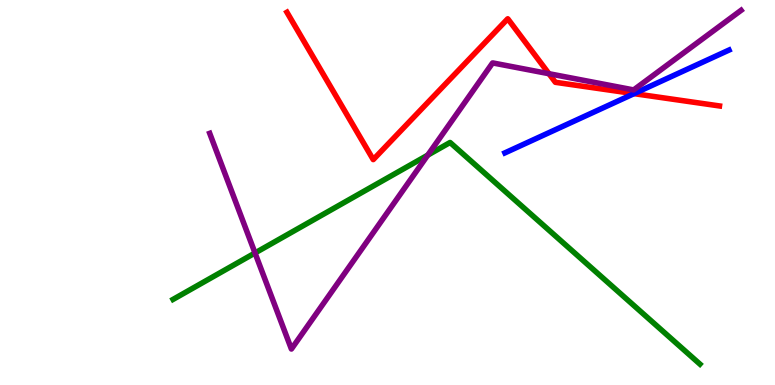[{'lines': ['blue', 'red'], 'intersections': [{'x': 8.18, 'y': 7.57}]}, {'lines': ['green', 'red'], 'intersections': []}, {'lines': ['purple', 'red'], 'intersections': [{'x': 7.08, 'y': 8.09}]}, {'lines': ['blue', 'green'], 'intersections': []}, {'lines': ['blue', 'purple'], 'intersections': []}, {'lines': ['green', 'purple'], 'intersections': [{'x': 3.29, 'y': 3.43}, {'x': 5.52, 'y': 5.97}]}]